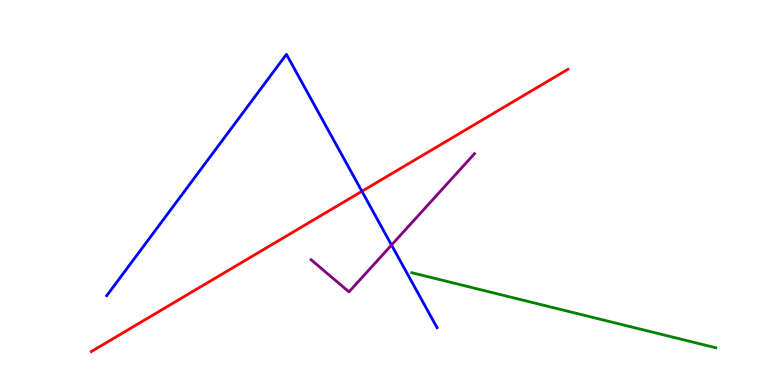[{'lines': ['blue', 'red'], 'intersections': [{'x': 4.67, 'y': 5.03}]}, {'lines': ['green', 'red'], 'intersections': []}, {'lines': ['purple', 'red'], 'intersections': []}, {'lines': ['blue', 'green'], 'intersections': []}, {'lines': ['blue', 'purple'], 'intersections': [{'x': 5.05, 'y': 3.64}]}, {'lines': ['green', 'purple'], 'intersections': []}]